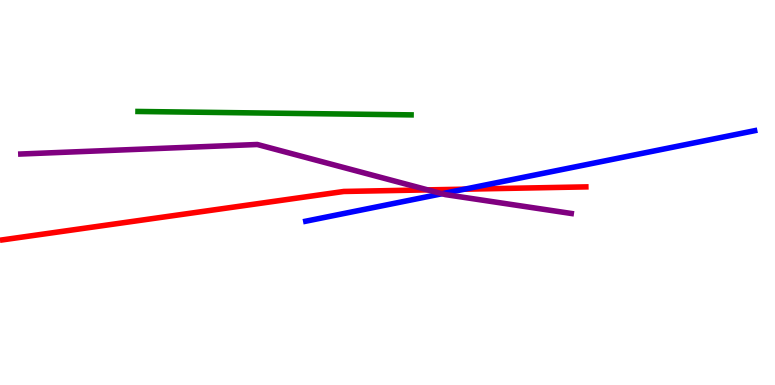[{'lines': ['blue', 'red'], 'intersections': [{'x': 5.99, 'y': 5.09}]}, {'lines': ['green', 'red'], 'intersections': []}, {'lines': ['purple', 'red'], 'intersections': [{'x': 5.52, 'y': 5.07}]}, {'lines': ['blue', 'green'], 'intersections': []}, {'lines': ['blue', 'purple'], 'intersections': [{'x': 5.7, 'y': 4.97}]}, {'lines': ['green', 'purple'], 'intersections': []}]